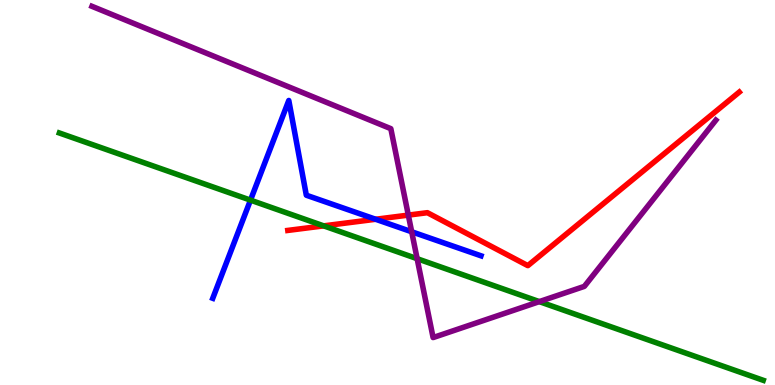[{'lines': ['blue', 'red'], 'intersections': [{'x': 4.85, 'y': 4.3}]}, {'lines': ['green', 'red'], 'intersections': [{'x': 4.18, 'y': 4.13}]}, {'lines': ['purple', 'red'], 'intersections': [{'x': 5.27, 'y': 4.41}]}, {'lines': ['blue', 'green'], 'intersections': [{'x': 3.23, 'y': 4.8}]}, {'lines': ['blue', 'purple'], 'intersections': [{'x': 5.31, 'y': 3.98}]}, {'lines': ['green', 'purple'], 'intersections': [{'x': 5.38, 'y': 3.28}, {'x': 6.96, 'y': 2.17}]}]